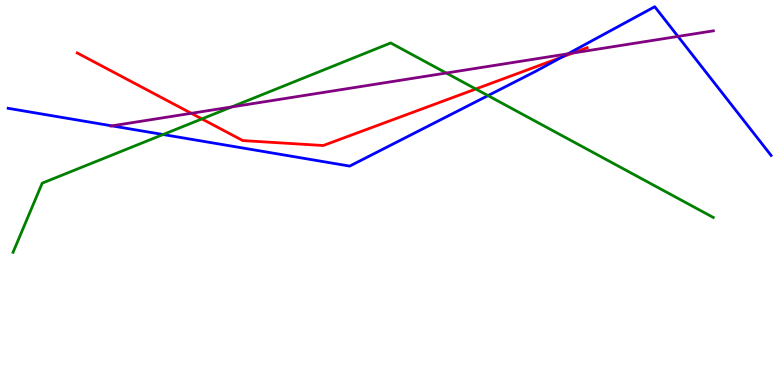[{'lines': ['blue', 'red'], 'intersections': [{'x': 7.25, 'y': 8.52}]}, {'lines': ['green', 'red'], 'intersections': [{'x': 2.6, 'y': 6.91}, {'x': 6.14, 'y': 7.69}]}, {'lines': ['purple', 'red'], 'intersections': [{'x': 2.47, 'y': 7.06}, {'x': 7.39, 'y': 8.62}]}, {'lines': ['blue', 'green'], 'intersections': [{'x': 2.1, 'y': 6.51}, {'x': 6.3, 'y': 7.52}]}, {'lines': ['blue', 'purple'], 'intersections': [{'x': 1.44, 'y': 6.73}, {'x': 7.33, 'y': 8.6}, {'x': 8.75, 'y': 9.05}]}, {'lines': ['green', 'purple'], 'intersections': [{'x': 2.99, 'y': 7.22}, {'x': 5.76, 'y': 8.1}]}]